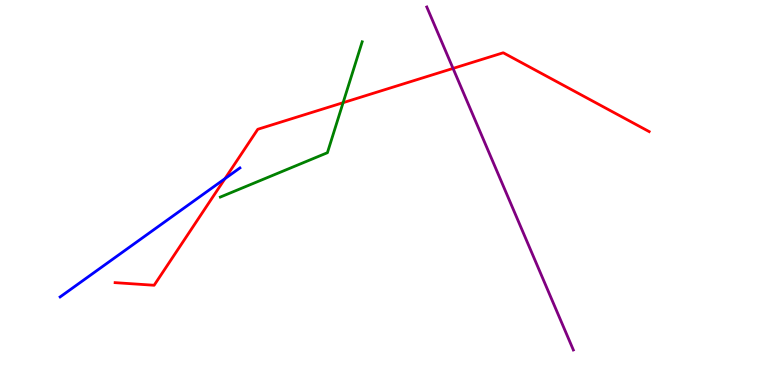[{'lines': ['blue', 'red'], 'intersections': [{'x': 2.9, 'y': 5.36}]}, {'lines': ['green', 'red'], 'intersections': [{'x': 4.43, 'y': 7.33}]}, {'lines': ['purple', 'red'], 'intersections': [{'x': 5.85, 'y': 8.22}]}, {'lines': ['blue', 'green'], 'intersections': []}, {'lines': ['blue', 'purple'], 'intersections': []}, {'lines': ['green', 'purple'], 'intersections': []}]